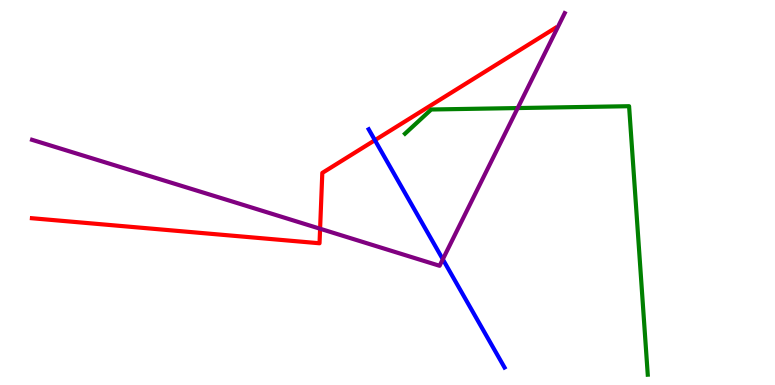[{'lines': ['blue', 'red'], 'intersections': [{'x': 4.84, 'y': 6.36}]}, {'lines': ['green', 'red'], 'intersections': []}, {'lines': ['purple', 'red'], 'intersections': [{'x': 4.13, 'y': 4.06}]}, {'lines': ['blue', 'green'], 'intersections': []}, {'lines': ['blue', 'purple'], 'intersections': [{'x': 5.71, 'y': 3.27}]}, {'lines': ['green', 'purple'], 'intersections': [{'x': 6.68, 'y': 7.19}]}]